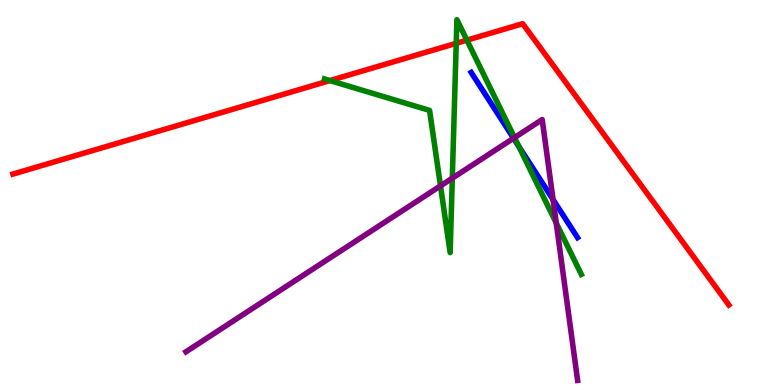[{'lines': ['blue', 'red'], 'intersections': []}, {'lines': ['green', 'red'], 'intersections': [{'x': 4.26, 'y': 7.91}, {'x': 5.89, 'y': 8.87}, {'x': 6.02, 'y': 8.96}]}, {'lines': ['purple', 'red'], 'intersections': []}, {'lines': ['blue', 'green'], 'intersections': [{'x': 6.69, 'y': 6.2}]}, {'lines': ['blue', 'purple'], 'intersections': [{'x': 6.63, 'y': 6.41}, {'x': 7.14, 'y': 4.82}]}, {'lines': ['green', 'purple'], 'intersections': [{'x': 5.68, 'y': 5.17}, {'x': 5.84, 'y': 5.37}, {'x': 6.64, 'y': 6.43}, {'x': 7.18, 'y': 4.21}]}]